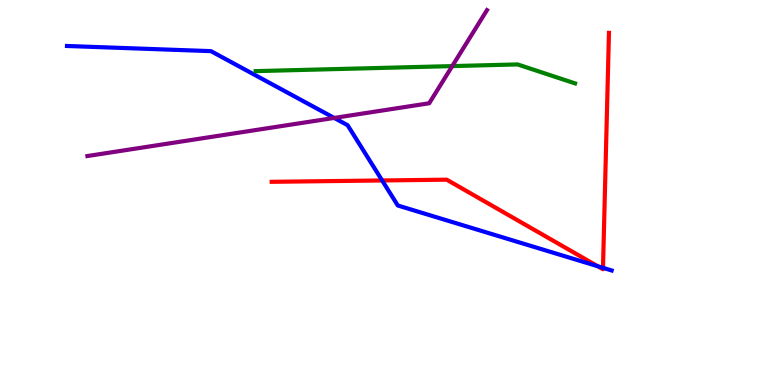[{'lines': ['blue', 'red'], 'intersections': [{'x': 4.93, 'y': 5.31}, {'x': 7.71, 'y': 3.08}, {'x': 7.78, 'y': 3.04}]}, {'lines': ['green', 'red'], 'intersections': []}, {'lines': ['purple', 'red'], 'intersections': []}, {'lines': ['blue', 'green'], 'intersections': []}, {'lines': ['blue', 'purple'], 'intersections': [{'x': 4.31, 'y': 6.94}]}, {'lines': ['green', 'purple'], 'intersections': [{'x': 5.84, 'y': 8.28}]}]